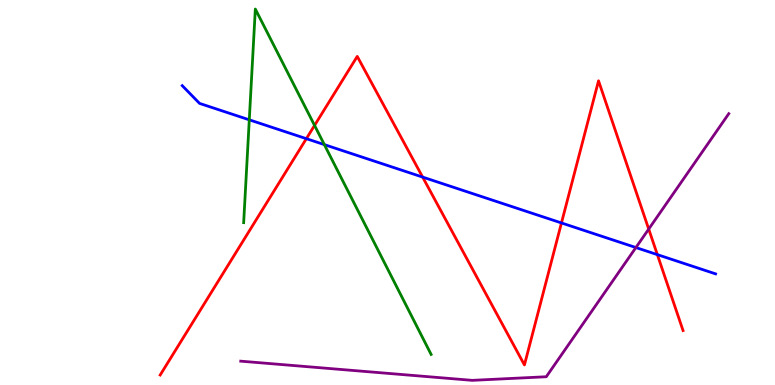[{'lines': ['blue', 'red'], 'intersections': [{'x': 3.95, 'y': 6.4}, {'x': 5.45, 'y': 5.4}, {'x': 7.24, 'y': 4.21}, {'x': 8.48, 'y': 3.39}]}, {'lines': ['green', 'red'], 'intersections': [{'x': 4.06, 'y': 6.74}]}, {'lines': ['purple', 'red'], 'intersections': [{'x': 8.37, 'y': 4.05}]}, {'lines': ['blue', 'green'], 'intersections': [{'x': 3.22, 'y': 6.89}, {'x': 4.18, 'y': 6.24}]}, {'lines': ['blue', 'purple'], 'intersections': [{'x': 8.21, 'y': 3.57}]}, {'lines': ['green', 'purple'], 'intersections': []}]